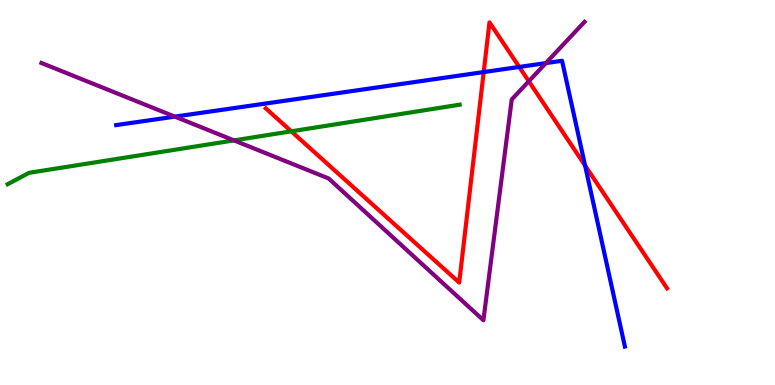[{'lines': ['blue', 'red'], 'intersections': [{'x': 6.24, 'y': 8.13}, {'x': 6.7, 'y': 8.26}, {'x': 7.55, 'y': 5.7}]}, {'lines': ['green', 'red'], 'intersections': [{'x': 3.76, 'y': 6.59}]}, {'lines': ['purple', 'red'], 'intersections': [{'x': 6.82, 'y': 7.89}]}, {'lines': ['blue', 'green'], 'intersections': []}, {'lines': ['blue', 'purple'], 'intersections': [{'x': 2.26, 'y': 6.97}, {'x': 7.04, 'y': 8.36}]}, {'lines': ['green', 'purple'], 'intersections': [{'x': 3.02, 'y': 6.35}]}]